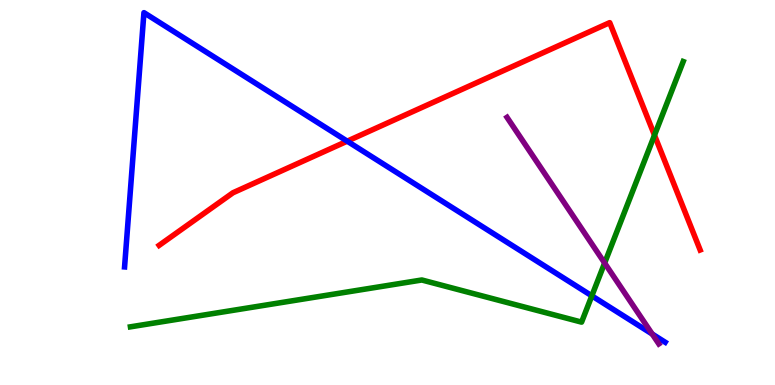[{'lines': ['blue', 'red'], 'intersections': [{'x': 4.48, 'y': 6.33}]}, {'lines': ['green', 'red'], 'intersections': [{'x': 8.45, 'y': 6.49}]}, {'lines': ['purple', 'red'], 'intersections': []}, {'lines': ['blue', 'green'], 'intersections': [{'x': 7.64, 'y': 2.32}]}, {'lines': ['blue', 'purple'], 'intersections': [{'x': 8.42, 'y': 1.32}]}, {'lines': ['green', 'purple'], 'intersections': [{'x': 7.8, 'y': 3.17}]}]